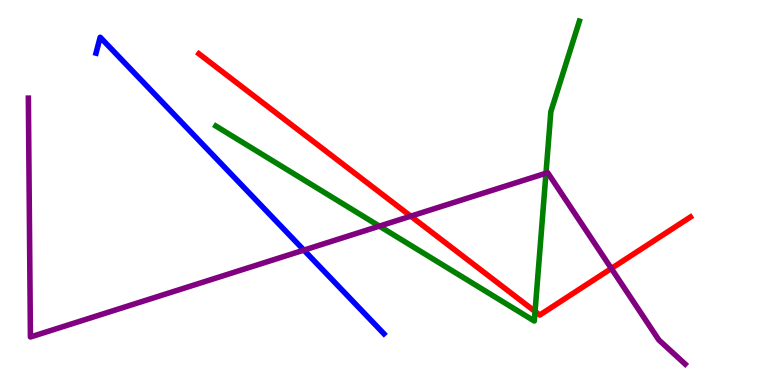[{'lines': ['blue', 'red'], 'intersections': []}, {'lines': ['green', 'red'], 'intersections': [{'x': 6.9, 'y': 1.91}]}, {'lines': ['purple', 'red'], 'intersections': [{'x': 5.3, 'y': 4.39}, {'x': 7.89, 'y': 3.03}]}, {'lines': ['blue', 'green'], 'intersections': []}, {'lines': ['blue', 'purple'], 'intersections': [{'x': 3.92, 'y': 3.5}]}, {'lines': ['green', 'purple'], 'intersections': [{'x': 4.9, 'y': 4.13}, {'x': 7.04, 'y': 5.5}]}]